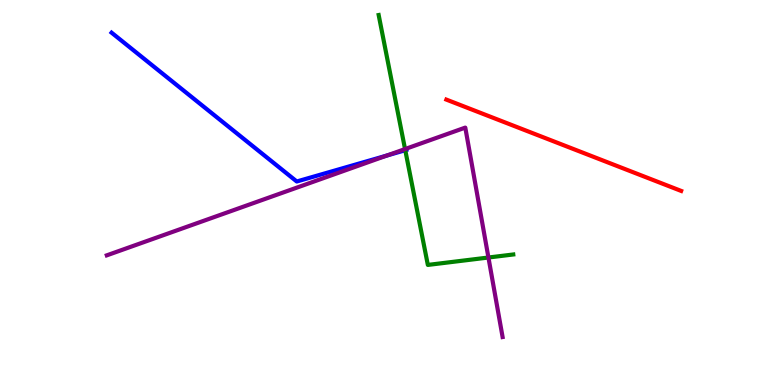[{'lines': ['blue', 'red'], 'intersections': []}, {'lines': ['green', 'red'], 'intersections': []}, {'lines': ['purple', 'red'], 'intersections': []}, {'lines': ['blue', 'green'], 'intersections': [{'x': 5.23, 'y': 6.1}]}, {'lines': ['blue', 'purple'], 'intersections': [{'x': 4.99, 'y': 5.96}]}, {'lines': ['green', 'purple'], 'intersections': [{'x': 5.23, 'y': 6.13}, {'x': 6.3, 'y': 3.31}]}]